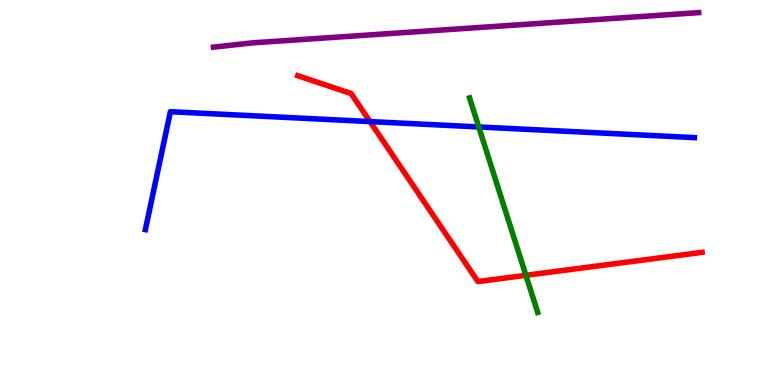[{'lines': ['blue', 'red'], 'intersections': [{'x': 4.77, 'y': 6.84}]}, {'lines': ['green', 'red'], 'intersections': [{'x': 6.79, 'y': 2.85}]}, {'lines': ['purple', 'red'], 'intersections': []}, {'lines': ['blue', 'green'], 'intersections': [{'x': 6.18, 'y': 6.7}]}, {'lines': ['blue', 'purple'], 'intersections': []}, {'lines': ['green', 'purple'], 'intersections': []}]